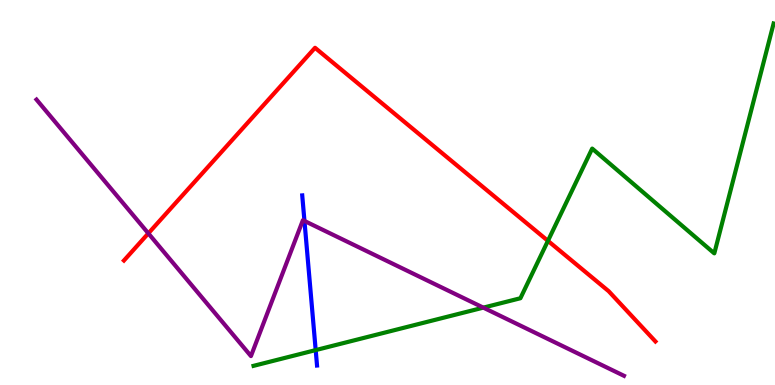[{'lines': ['blue', 'red'], 'intersections': []}, {'lines': ['green', 'red'], 'intersections': [{'x': 7.07, 'y': 3.74}]}, {'lines': ['purple', 'red'], 'intersections': [{'x': 1.91, 'y': 3.94}]}, {'lines': ['blue', 'green'], 'intersections': [{'x': 4.07, 'y': 0.907}]}, {'lines': ['blue', 'purple'], 'intersections': [{'x': 3.93, 'y': 4.26}]}, {'lines': ['green', 'purple'], 'intersections': [{'x': 6.24, 'y': 2.01}]}]